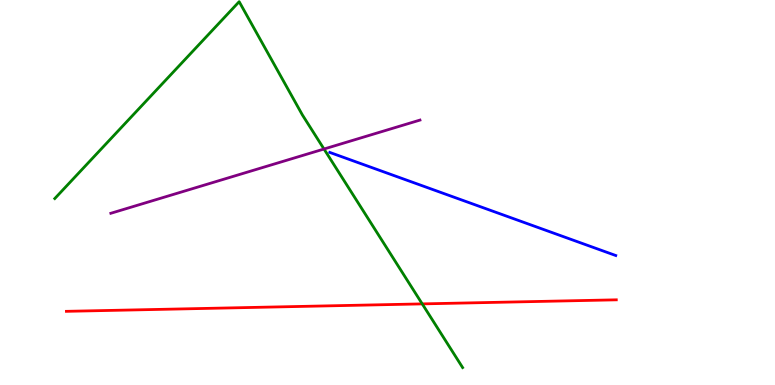[{'lines': ['blue', 'red'], 'intersections': []}, {'lines': ['green', 'red'], 'intersections': [{'x': 5.45, 'y': 2.11}]}, {'lines': ['purple', 'red'], 'intersections': []}, {'lines': ['blue', 'green'], 'intersections': []}, {'lines': ['blue', 'purple'], 'intersections': []}, {'lines': ['green', 'purple'], 'intersections': [{'x': 4.18, 'y': 6.13}]}]